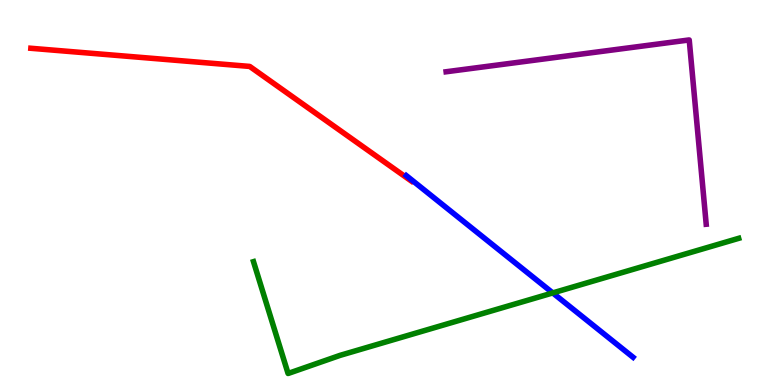[{'lines': ['blue', 'red'], 'intersections': []}, {'lines': ['green', 'red'], 'intersections': []}, {'lines': ['purple', 'red'], 'intersections': []}, {'lines': ['blue', 'green'], 'intersections': [{'x': 7.13, 'y': 2.39}]}, {'lines': ['blue', 'purple'], 'intersections': []}, {'lines': ['green', 'purple'], 'intersections': []}]